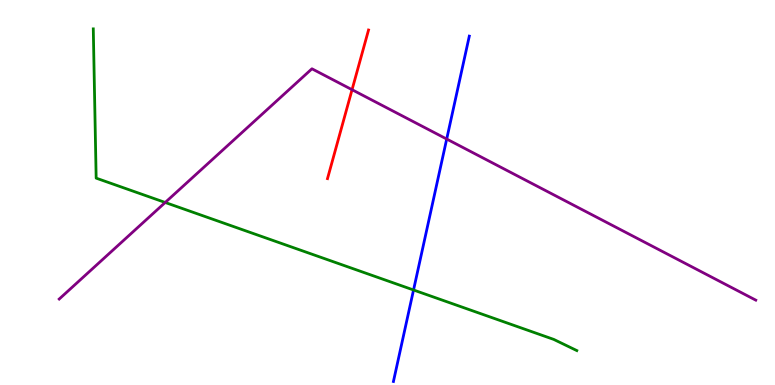[{'lines': ['blue', 'red'], 'intersections': []}, {'lines': ['green', 'red'], 'intersections': []}, {'lines': ['purple', 'red'], 'intersections': [{'x': 4.54, 'y': 7.67}]}, {'lines': ['blue', 'green'], 'intersections': [{'x': 5.34, 'y': 2.47}]}, {'lines': ['blue', 'purple'], 'intersections': [{'x': 5.76, 'y': 6.39}]}, {'lines': ['green', 'purple'], 'intersections': [{'x': 2.13, 'y': 4.74}]}]